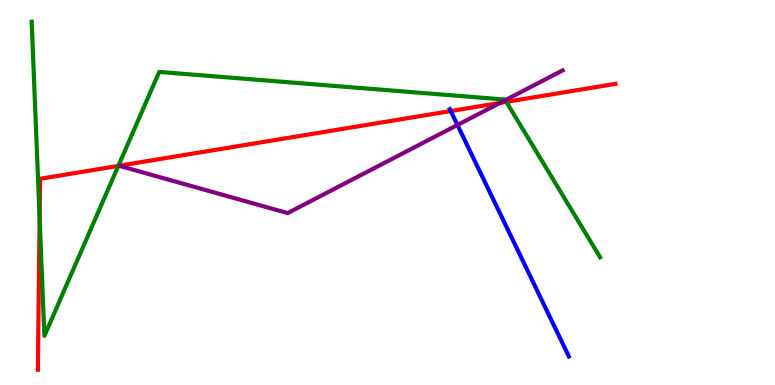[{'lines': ['blue', 'red'], 'intersections': [{'x': 5.82, 'y': 7.12}]}, {'lines': ['green', 'red'], 'intersections': [{'x': 0.511, 'y': 4.33}, {'x': 1.53, 'y': 5.69}, {'x': 6.53, 'y': 7.35}]}, {'lines': ['purple', 'red'], 'intersections': [{'x': 6.45, 'y': 7.33}]}, {'lines': ['blue', 'green'], 'intersections': []}, {'lines': ['blue', 'purple'], 'intersections': [{'x': 5.9, 'y': 6.75}]}, {'lines': ['green', 'purple'], 'intersections': [{'x': 6.52, 'y': 7.4}]}]